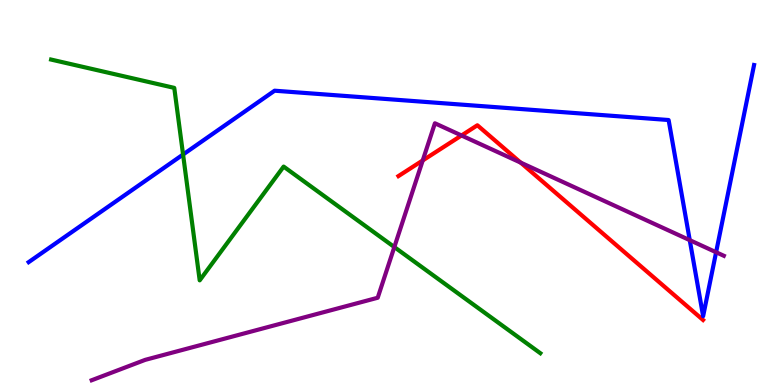[{'lines': ['blue', 'red'], 'intersections': []}, {'lines': ['green', 'red'], 'intersections': []}, {'lines': ['purple', 'red'], 'intersections': [{'x': 5.45, 'y': 5.83}, {'x': 5.95, 'y': 6.48}, {'x': 6.72, 'y': 5.78}]}, {'lines': ['blue', 'green'], 'intersections': [{'x': 2.36, 'y': 5.99}]}, {'lines': ['blue', 'purple'], 'intersections': [{'x': 8.9, 'y': 3.76}, {'x': 9.24, 'y': 3.45}]}, {'lines': ['green', 'purple'], 'intersections': [{'x': 5.09, 'y': 3.58}]}]